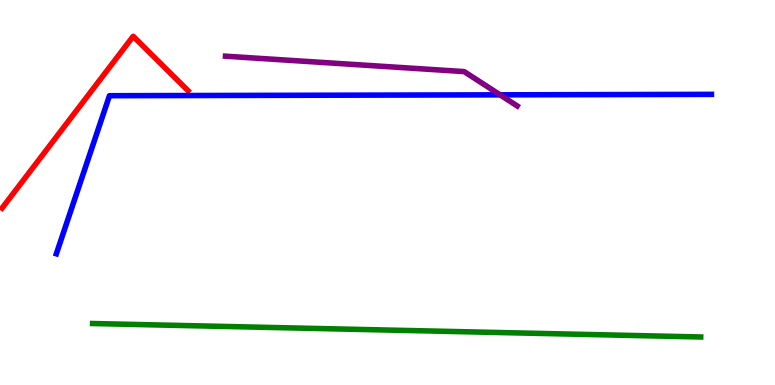[{'lines': ['blue', 'red'], 'intersections': []}, {'lines': ['green', 'red'], 'intersections': []}, {'lines': ['purple', 'red'], 'intersections': []}, {'lines': ['blue', 'green'], 'intersections': []}, {'lines': ['blue', 'purple'], 'intersections': [{'x': 6.45, 'y': 7.54}]}, {'lines': ['green', 'purple'], 'intersections': []}]